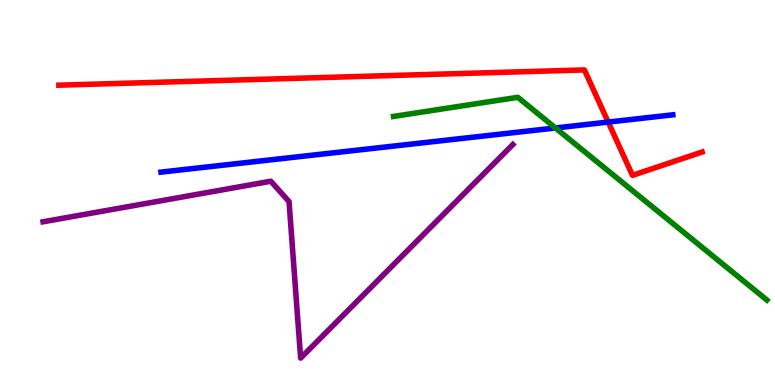[{'lines': ['blue', 'red'], 'intersections': [{'x': 7.85, 'y': 6.83}]}, {'lines': ['green', 'red'], 'intersections': []}, {'lines': ['purple', 'red'], 'intersections': []}, {'lines': ['blue', 'green'], 'intersections': [{'x': 7.17, 'y': 6.68}]}, {'lines': ['blue', 'purple'], 'intersections': []}, {'lines': ['green', 'purple'], 'intersections': []}]